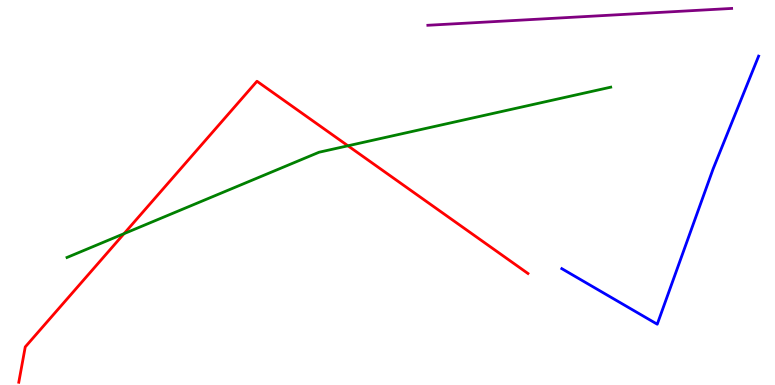[{'lines': ['blue', 'red'], 'intersections': []}, {'lines': ['green', 'red'], 'intersections': [{'x': 1.6, 'y': 3.93}, {'x': 4.49, 'y': 6.21}]}, {'lines': ['purple', 'red'], 'intersections': []}, {'lines': ['blue', 'green'], 'intersections': []}, {'lines': ['blue', 'purple'], 'intersections': []}, {'lines': ['green', 'purple'], 'intersections': []}]